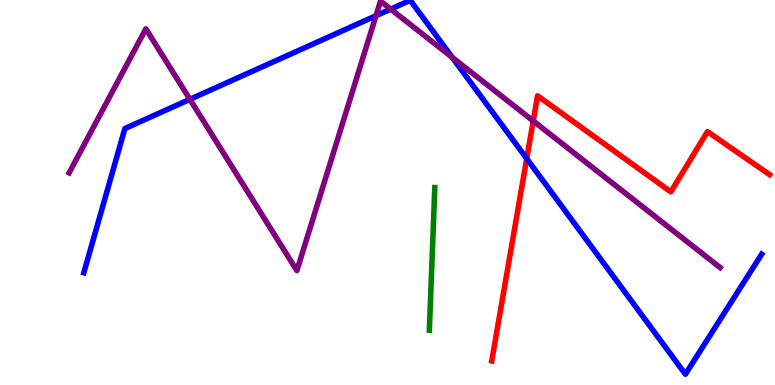[{'lines': ['blue', 'red'], 'intersections': [{'x': 6.8, 'y': 5.88}]}, {'lines': ['green', 'red'], 'intersections': []}, {'lines': ['purple', 'red'], 'intersections': [{'x': 6.88, 'y': 6.86}]}, {'lines': ['blue', 'green'], 'intersections': []}, {'lines': ['blue', 'purple'], 'intersections': [{'x': 2.45, 'y': 7.42}, {'x': 4.85, 'y': 9.59}, {'x': 5.04, 'y': 9.76}, {'x': 5.84, 'y': 8.51}]}, {'lines': ['green', 'purple'], 'intersections': []}]